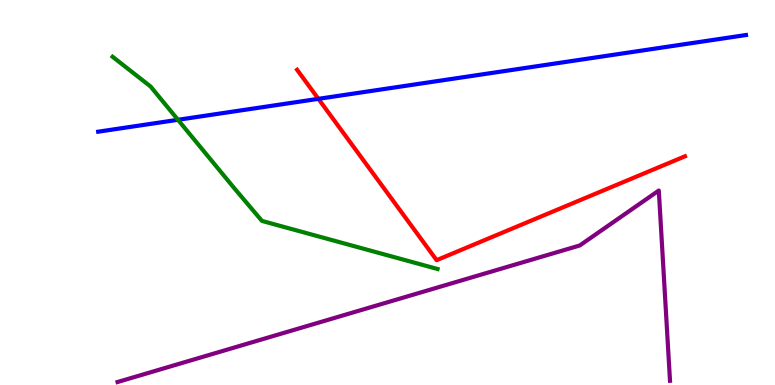[{'lines': ['blue', 'red'], 'intersections': [{'x': 4.11, 'y': 7.43}]}, {'lines': ['green', 'red'], 'intersections': []}, {'lines': ['purple', 'red'], 'intersections': []}, {'lines': ['blue', 'green'], 'intersections': [{'x': 2.3, 'y': 6.89}]}, {'lines': ['blue', 'purple'], 'intersections': []}, {'lines': ['green', 'purple'], 'intersections': []}]